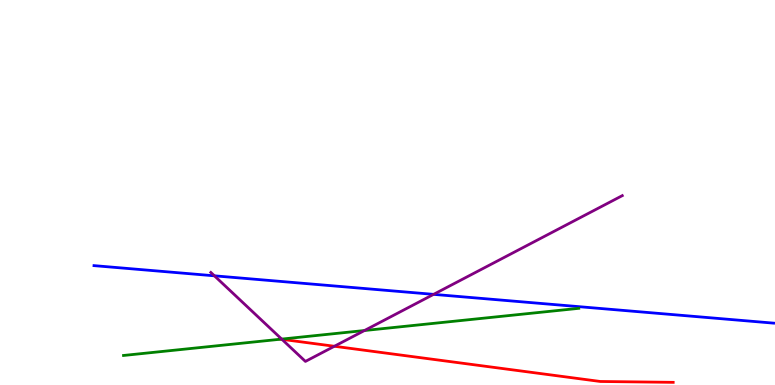[{'lines': ['blue', 'red'], 'intersections': []}, {'lines': ['green', 'red'], 'intersections': [{'x': 3.62, 'y': 1.19}]}, {'lines': ['purple', 'red'], 'intersections': [{'x': 3.64, 'y': 1.19}, {'x': 4.31, 'y': 1.01}]}, {'lines': ['blue', 'green'], 'intersections': []}, {'lines': ['blue', 'purple'], 'intersections': [{'x': 2.77, 'y': 2.84}, {'x': 5.59, 'y': 2.35}]}, {'lines': ['green', 'purple'], 'intersections': [{'x': 3.63, 'y': 1.19}, {'x': 4.7, 'y': 1.42}]}]